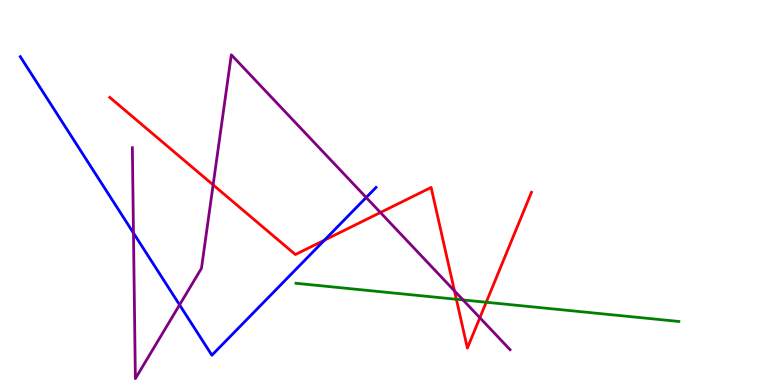[{'lines': ['blue', 'red'], 'intersections': [{'x': 4.19, 'y': 3.76}]}, {'lines': ['green', 'red'], 'intersections': [{'x': 5.89, 'y': 2.23}, {'x': 6.27, 'y': 2.15}]}, {'lines': ['purple', 'red'], 'intersections': [{'x': 2.75, 'y': 5.2}, {'x': 4.91, 'y': 4.48}, {'x': 5.86, 'y': 2.44}, {'x': 6.19, 'y': 1.75}]}, {'lines': ['blue', 'green'], 'intersections': []}, {'lines': ['blue', 'purple'], 'intersections': [{'x': 1.72, 'y': 3.95}, {'x': 2.32, 'y': 2.08}, {'x': 4.73, 'y': 4.87}]}, {'lines': ['green', 'purple'], 'intersections': [{'x': 5.97, 'y': 2.21}]}]